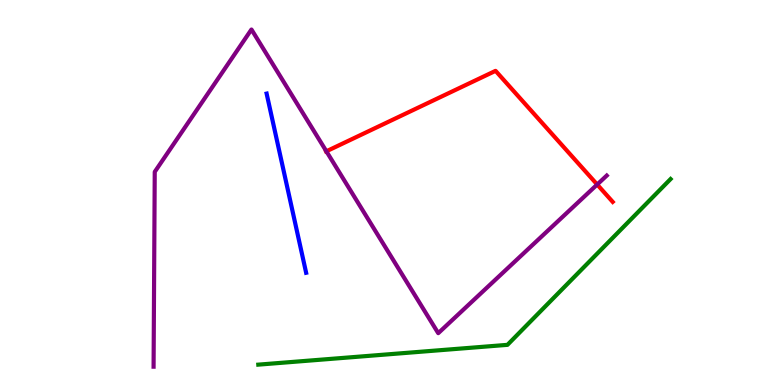[{'lines': ['blue', 'red'], 'intersections': []}, {'lines': ['green', 'red'], 'intersections': []}, {'lines': ['purple', 'red'], 'intersections': [{'x': 4.21, 'y': 6.07}, {'x': 7.71, 'y': 5.21}]}, {'lines': ['blue', 'green'], 'intersections': []}, {'lines': ['blue', 'purple'], 'intersections': []}, {'lines': ['green', 'purple'], 'intersections': []}]